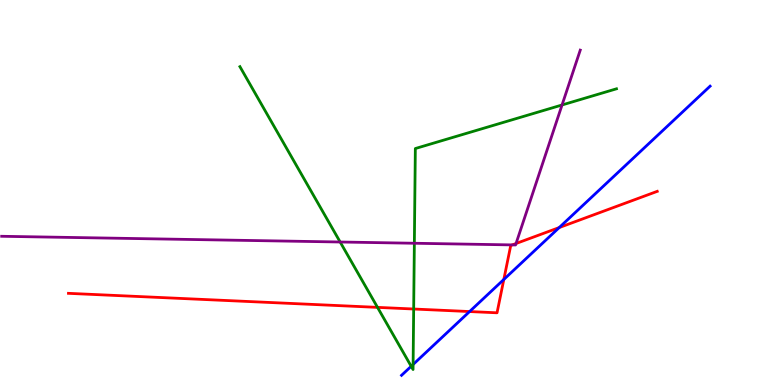[{'lines': ['blue', 'red'], 'intersections': [{'x': 6.06, 'y': 1.91}, {'x': 6.5, 'y': 2.74}, {'x': 7.22, 'y': 4.09}]}, {'lines': ['green', 'red'], 'intersections': [{'x': 4.87, 'y': 2.02}, {'x': 5.34, 'y': 1.97}]}, {'lines': ['purple', 'red'], 'intersections': [{'x': 6.61, 'y': 3.64}, {'x': 6.66, 'y': 3.68}]}, {'lines': ['blue', 'green'], 'intersections': [{'x': 5.31, 'y': 0.486}, {'x': 5.33, 'y': 0.533}]}, {'lines': ['blue', 'purple'], 'intersections': []}, {'lines': ['green', 'purple'], 'intersections': [{'x': 4.39, 'y': 3.71}, {'x': 5.35, 'y': 3.68}, {'x': 7.25, 'y': 7.27}]}]